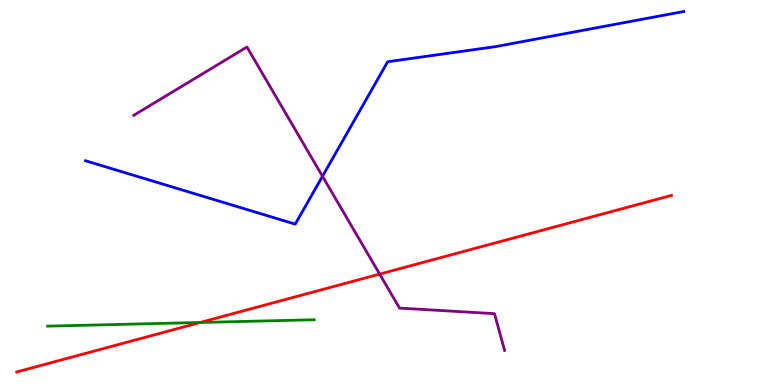[{'lines': ['blue', 'red'], 'intersections': []}, {'lines': ['green', 'red'], 'intersections': [{'x': 2.58, 'y': 1.62}]}, {'lines': ['purple', 'red'], 'intersections': [{'x': 4.9, 'y': 2.88}]}, {'lines': ['blue', 'green'], 'intersections': []}, {'lines': ['blue', 'purple'], 'intersections': [{'x': 4.16, 'y': 5.42}]}, {'lines': ['green', 'purple'], 'intersections': []}]